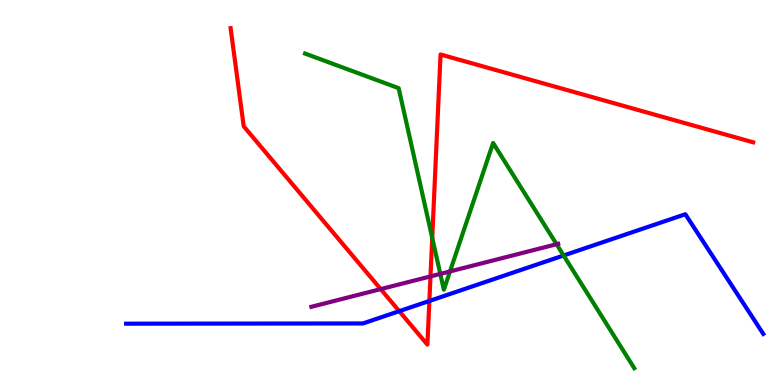[{'lines': ['blue', 'red'], 'intersections': [{'x': 5.15, 'y': 1.92}, {'x': 5.54, 'y': 2.18}]}, {'lines': ['green', 'red'], 'intersections': [{'x': 5.58, 'y': 3.82}]}, {'lines': ['purple', 'red'], 'intersections': [{'x': 4.91, 'y': 2.49}, {'x': 5.55, 'y': 2.82}]}, {'lines': ['blue', 'green'], 'intersections': [{'x': 7.27, 'y': 3.36}]}, {'lines': ['blue', 'purple'], 'intersections': []}, {'lines': ['green', 'purple'], 'intersections': [{'x': 5.68, 'y': 2.89}, {'x': 5.81, 'y': 2.95}, {'x': 7.18, 'y': 3.66}]}]